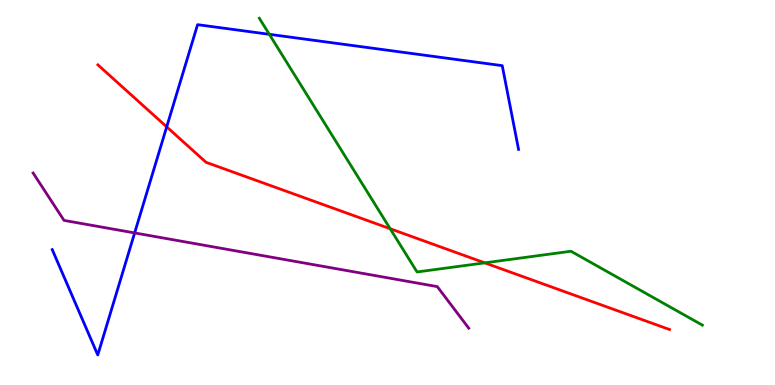[{'lines': ['blue', 'red'], 'intersections': [{'x': 2.15, 'y': 6.71}]}, {'lines': ['green', 'red'], 'intersections': [{'x': 5.03, 'y': 4.06}, {'x': 6.25, 'y': 3.17}]}, {'lines': ['purple', 'red'], 'intersections': []}, {'lines': ['blue', 'green'], 'intersections': [{'x': 3.48, 'y': 9.11}]}, {'lines': ['blue', 'purple'], 'intersections': [{'x': 1.74, 'y': 3.95}]}, {'lines': ['green', 'purple'], 'intersections': []}]